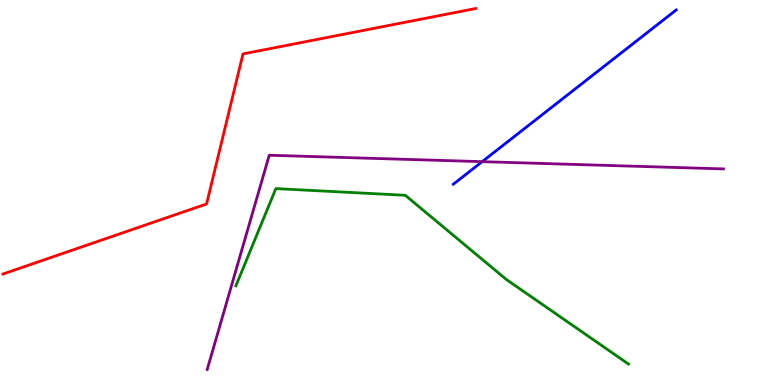[{'lines': ['blue', 'red'], 'intersections': []}, {'lines': ['green', 'red'], 'intersections': []}, {'lines': ['purple', 'red'], 'intersections': []}, {'lines': ['blue', 'green'], 'intersections': []}, {'lines': ['blue', 'purple'], 'intersections': [{'x': 6.22, 'y': 5.8}]}, {'lines': ['green', 'purple'], 'intersections': []}]